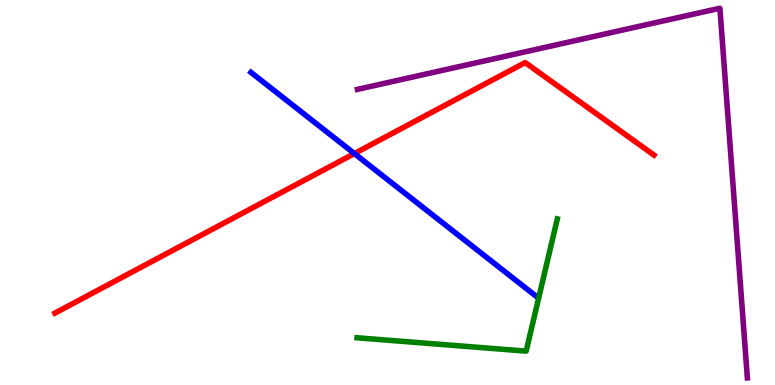[{'lines': ['blue', 'red'], 'intersections': [{'x': 4.57, 'y': 6.01}]}, {'lines': ['green', 'red'], 'intersections': []}, {'lines': ['purple', 'red'], 'intersections': []}, {'lines': ['blue', 'green'], 'intersections': []}, {'lines': ['blue', 'purple'], 'intersections': []}, {'lines': ['green', 'purple'], 'intersections': []}]